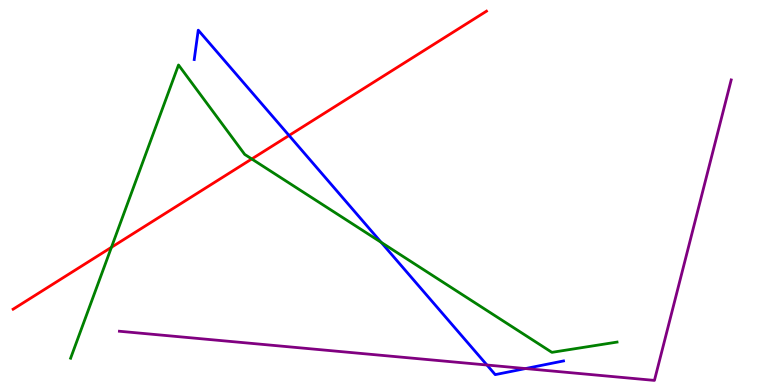[{'lines': ['blue', 'red'], 'intersections': [{'x': 3.73, 'y': 6.48}]}, {'lines': ['green', 'red'], 'intersections': [{'x': 1.44, 'y': 3.58}, {'x': 3.25, 'y': 5.87}]}, {'lines': ['purple', 'red'], 'intersections': []}, {'lines': ['blue', 'green'], 'intersections': [{'x': 4.92, 'y': 3.7}]}, {'lines': ['blue', 'purple'], 'intersections': [{'x': 6.28, 'y': 0.519}, {'x': 6.78, 'y': 0.427}]}, {'lines': ['green', 'purple'], 'intersections': []}]